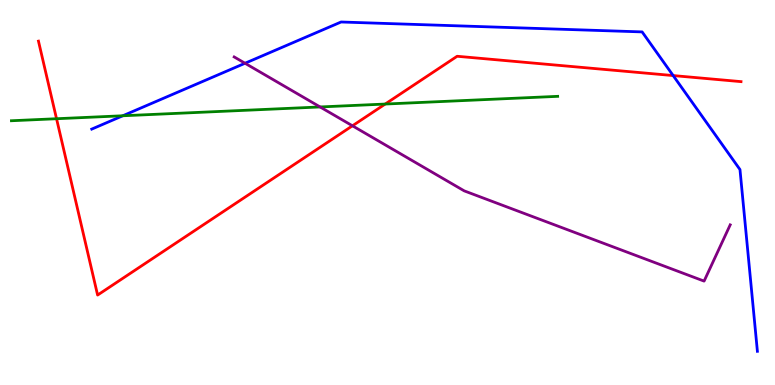[{'lines': ['blue', 'red'], 'intersections': [{'x': 8.69, 'y': 8.04}]}, {'lines': ['green', 'red'], 'intersections': [{'x': 0.73, 'y': 6.92}, {'x': 4.97, 'y': 7.3}]}, {'lines': ['purple', 'red'], 'intersections': [{'x': 4.55, 'y': 6.73}]}, {'lines': ['blue', 'green'], 'intersections': [{'x': 1.58, 'y': 6.99}]}, {'lines': ['blue', 'purple'], 'intersections': [{'x': 3.16, 'y': 8.36}]}, {'lines': ['green', 'purple'], 'intersections': [{'x': 4.13, 'y': 7.22}]}]